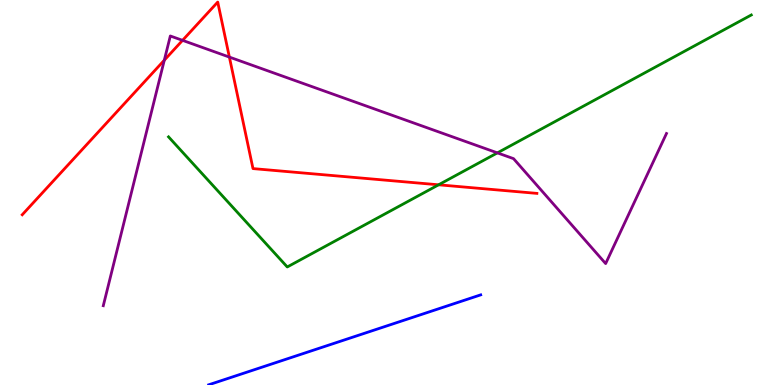[{'lines': ['blue', 'red'], 'intersections': []}, {'lines': ['green', 'red'], 'intersections': [{'x': 5.66, 'y': 5.2}]}, {'lines': ['purple', 'red'], 'intersections': [{'x': 2.12, 'y': 8.44}, {'x': 2.36, 'y': 8.95}, {'x': 2.96, 'y': 8.52}]}, {'lines': ['blue', 'green'], 'intersections': []}, {'lines': ['blue', 'purple'], 'intersections': []}, {'lines': ['green', 'purple'], 'intersections': [{'x': 6.42, 'y': 6.03}]}]